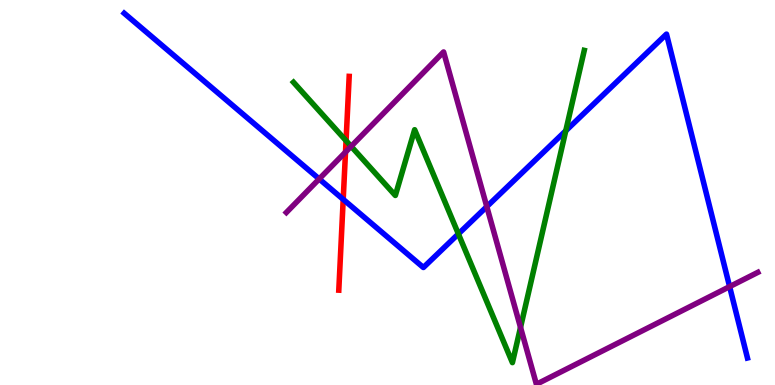[{'lines': ['blue', 'red'], 'intersections': [{'x': 4.43, 'y': 4.82}]}, {'lines': ['green', 'red'], 'intersections': [{'x': 4.47, 'y': 6.35}]}, {'lines': ['purple', 'red'], 'intersections': [{'x': 4.46, 'y': 6.05}]}, {'lines': ['blue', 'green'], 'intersections': [{'x': 5.91, 'y': 3.92}, {'x': 7.3, 'y': 6.6}]}, {'lines': ['blue', 'purple'], 'intersections': [{'x': 4.12, 'y': 5.35}, {'x': 6.28, 'y': 4.63}, {'x': 9.41, 'y': 2.56}]}, {'lines': ['green', 'purple'], 'intersections': [{'x': 4.53, 'y': 6.2}, {'x': 6.72, 'y': 1.5}]}]